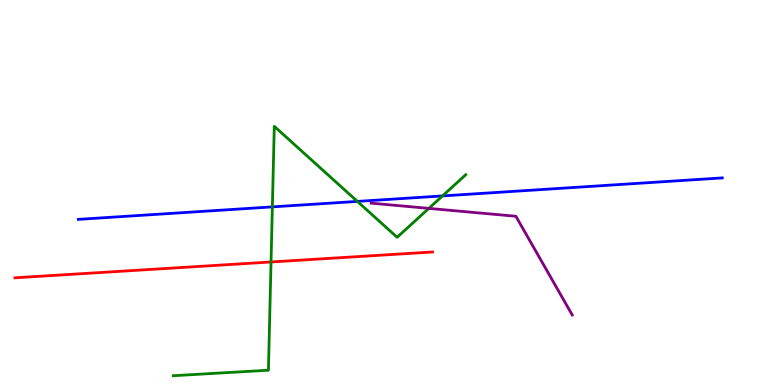[{'lines': ['blue', 'red'], 'intersections': []}, {'lines': ['green', 'red'], 'intersections': [{'x': 3.5, 'y': 3.2}]}, {'lines': ['purple', 'red'], 'intersections': []}, {'lines': ['blue', 'green'], 'intersections': [{'x': 3.51, 'y': 4.63}, {'x': 4.61, 'y': 4.77}, {'x': 5.71, 'y': 4.91}]}, {'lines': ['blue', 'purple'], 'intersections': []}, {'lines': ['green', 'purple'], 'intersections': [{'x': 5.53, 'y': 4.59}]}]